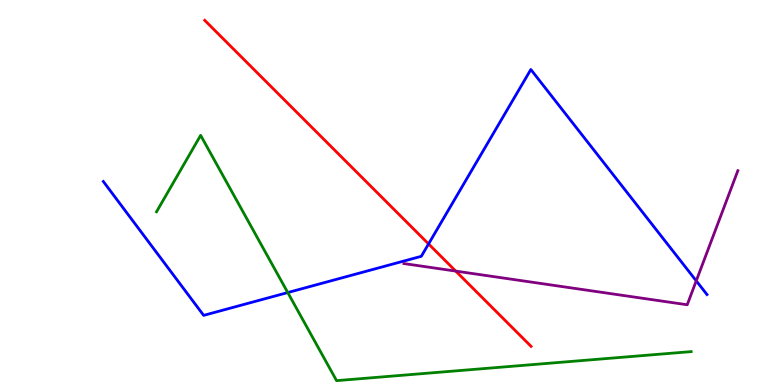[{'lines': ['blue', 'red'], 'intersections': [{'x': 5.53, 'y': 3.66}]}, {'lines': ['green', 'red'], 'intersections': []}, {'lines': ['purple', 'red'], 'intersections': [{'x': 5.88, 'y': 2.96}]}, {'lines': ['blue', 'green'], 'intersections': [{'x': 3.71, 'y': 2.4}]}, {'lines': ['blue', 'purple'], 'intersections': [{'x': 8.98, 'y': 2.71}]}, {'lines': ['green', 'purple'], 'intersections': []}]